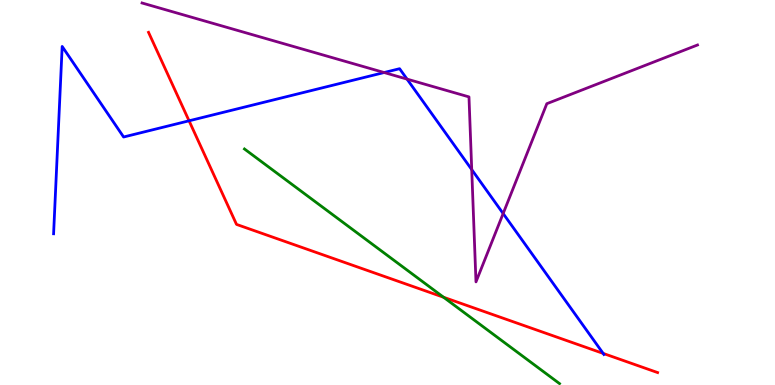[{'lines': ['blue', 'red'], 'intersections': [{'x': 2.44, 'y': 6.86}, {'x': 7.78, 'y': 0.821}]}, {'lines': ['green', 'red'], 'intersections': [{'x': 5.72, 'y': 2.28}]}, {'lines': ['purple', 'red'], 'intersections': []}, {'lines': ['blue', 'green'], 'intersections': []}, {'lines': ['blue', 'purple'], 'intersections': [{'x': 4.96, 'y': 8.12}, {'x': 5.25, 'y': 7.95}, {'x': 6.09, 'y': 5.6}, {'x': 6.49, 'y': 4.45}]}, {'lines': ['green', 'purple'], 'intersections': []}]